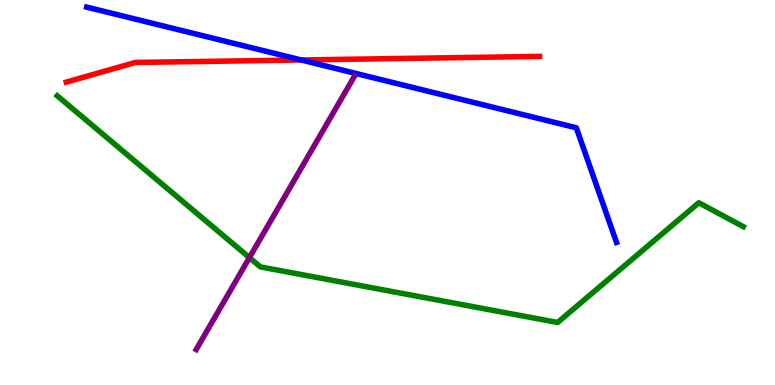[{'lines': ['blue', 'red'], 'intersections': [{'x': 3.89, 'y': 8.44}]}, {'lines': ['green', 'red'], 'intersections': []}, {'lines': ['purple', 'red'], 'intersections': []}, {'lines': ['blue', 'green'], 'intersections': []}, {'lines': ['blue', 'purple'], 'intersections': []}, {'lines': ['green', 'purple'], 'intersections': [{'x': 3.22, 'y': 3.31}]}]